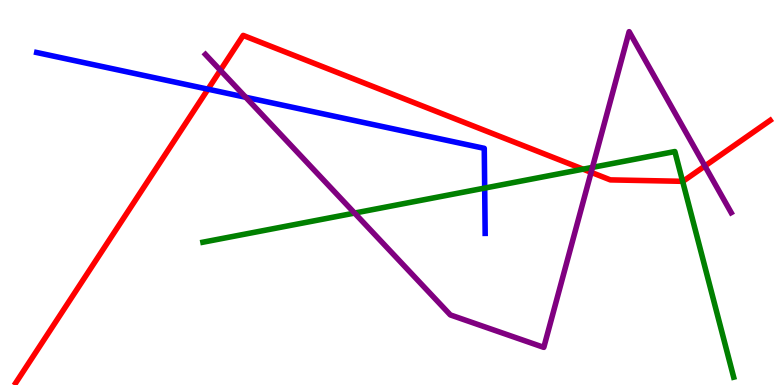[{'lines': ['blue', 'red'], 'intersections': [{'x': 2.68, 'y': 7.68}]}, {'lines': ['green', 'red'], 'intersections': [{'x': 7.52, 'y': 5.61}, {'x': 8.81, 'y': 5.29}]}, {'lines': ['purple', 'red'], 'intersections': [{'x': 2.84, 'y': 8.17}, {'x': 7.63, 'y': 5.52}, {'x': 9.1, 'y': 5.69}]}, {'lines': ['blue', 'green'], 'intersections': [{'x': 6.25, 'y': 5.11}]}, {'lines': ['blue', 'purple'], 'intersections': [{'x': 3.17, 'y': 7.47}]}, {'lines': ['green', 'purple'], 'intersections': [{'x': 4.58, 'y': 4.47}, {'x': 7.64, 'y': 5.65}]}]